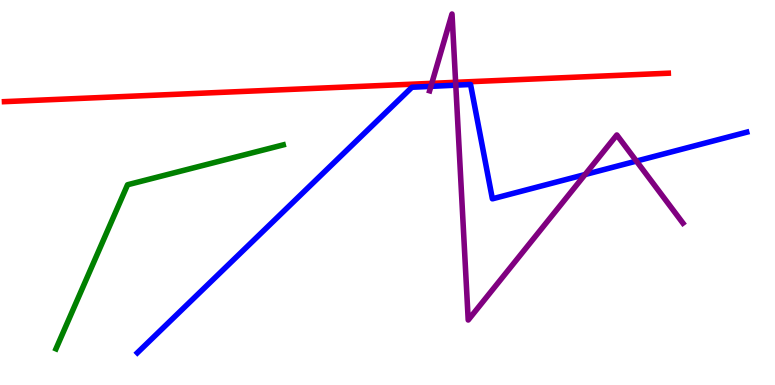[{'lines': ['blue', 'red'], 'intersections': []}, {'lines': ['green', 'red'], 'intersections': []}, {'lines': ['purple', 'red'], 'intersections': [{'x': 5.57, 'y': 7.84}, {'x': 5.88, 'y': 7.86}]}, {'lines': ['blue', 'green'], 'intersections': []}, {'lines': ['blue', 'purple'], 'intersections': [{'x': 5.56, 'y': 7.76}, {'x': 5.88, 'y': 7.79}, {'x': 7.55, 'y': 5.47}, {'x': 8.21, 'y': 5.82}]}, {'lines': ['green', 'purple'], 'intersections': []}]